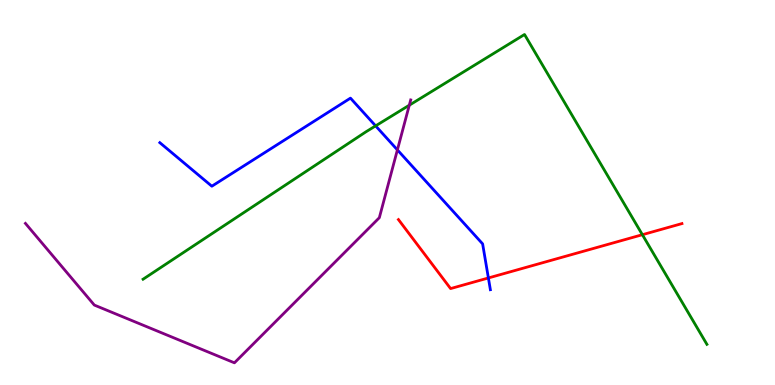[{'lines': ['blue', 'red'], 'intersections': [{'x': 6.3, 'y': 2.78}]}, {'lines': ['green', 'red'], 'intersections': [{'x': 8.29, 'y': 3.9}]}, {'lines': ['purple', 'red'], 'intersections': []}, {'lines': ['blue', 'green'], 'intersections': [{'x': 4.85, 'y': 6.73}]}, {'lines': ['blue', 'purple'], 'intersections': [{'x': 5.13, 'y': 6.11}]}, {'lines': ['green', 'purple'], 'intersections': [{'x': 5.28, 'y': 7.27}]}]